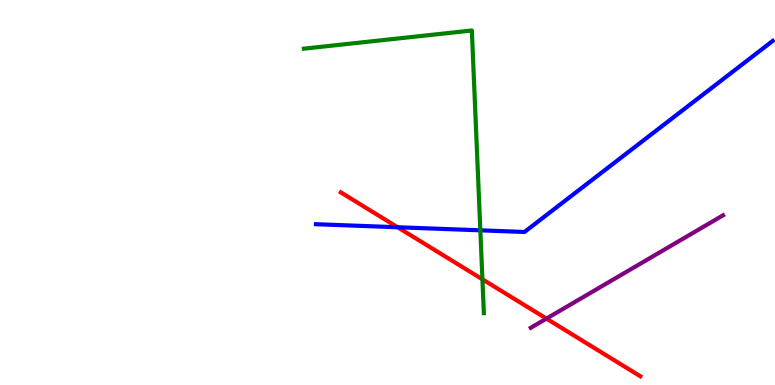[{'lines': ['blue', 'red'], 'intersections': [{'x': 5.13, 'y': 4.1}]}, {'lines': ['green', 'red'], 'intersections': [{'x': 6.22, 'y': 2.75}]}, {'lines': ['purple', 'red'], 'intersections': [{'x': 7.05, 'y': 1.72}]}, {'lines': ['blue', 'green'], 'intersections': [{'x': 6.2, 'y': 4.02}]}, {'lines': ['blue', 'purple'], 'intersections': []}, {'lines': ['green', 'purple'], 'intersections': []}]